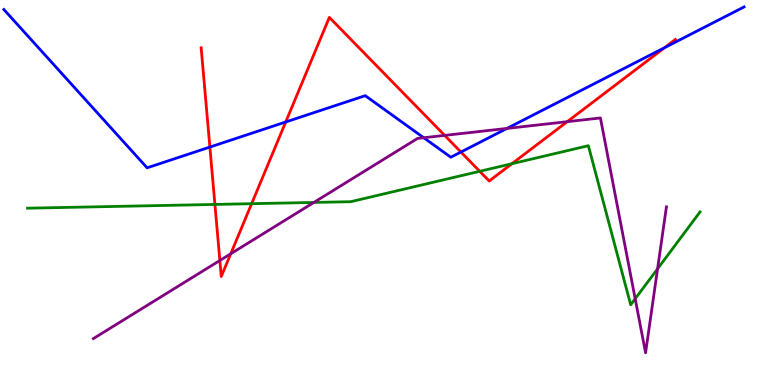[{'lines': ['blue', 'red'], 'intersections': [{'x': 2.71, 'y': 6.18}, {'x': 3.69, 'y': 6.83}, {'x': 5.95, 'y': 6.05}, {'x': 8.58, 'y': 8.76}]}, {'lines': ['green', 'red'], 'intersections': [{'x': 2.77, 'y': 4.69}, {'x': 3.25, 'y': 4.71}, {'x': 6.19, 'y': 5.55}, {'x': 6.61, 'y': 5.75}]}, {'lines': ['purple', 'red'], 'intersections': [{'x': 2.84, 'y': 3.23}, {'x': 2.98, 'y': 3.41}, {'x': 5.74, 'y': 6.48}, {'x': 7.32, 'y': 6.84}]}, {'lines': ['blue', 'green'], 'intersections': []}, {'lines': ['blue', 'purple'], 'intersections': [{'x': 5.47, 'y': 6.42}, {'x': 6.54, 'y': 6.66}]}, {'lines': ['green', 'purple'], 'intersections': [{'x': 4.05, 'y': 4.74}, {'x': 8.2, 'y': 2.24}, {'x': 8.48, 'y': 3.02}]}]